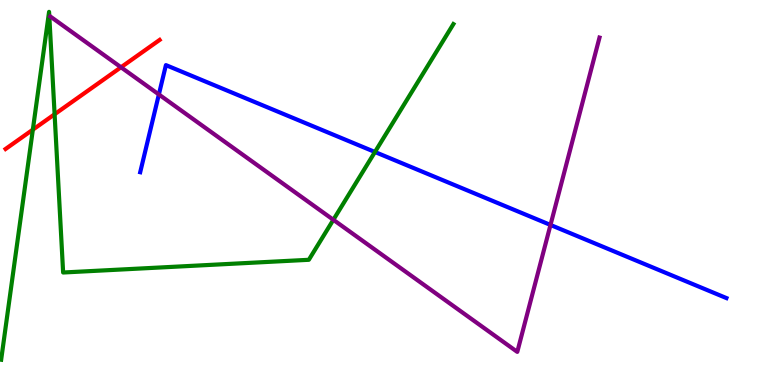[{'lines': ['blue', 'red'], 'intersections': []}, {'lines': ['green', 'red'], 'intersections': [{'x': 0.424, 'y': 6.63}, {'x': 0.705, 'y': 7.03}]}, {'lines': ['purple', 'red'], 'intersections': [{'x': 1.56, 'y': 8.25}]}, {'lines': ['blue', 'green'], 'intersections': [{'x': 4.84, 'y': 6.05}]}, {'lines': ['blue', 'purple'], 'intersections': [{'x': 2.05, 'y': 7.55}, {'x': 7.1, 'y': 4.16}]}, {'lines': ['green', 'purple'], 'intersections': [{'x': 4.3, 'y': 4.29}]}]